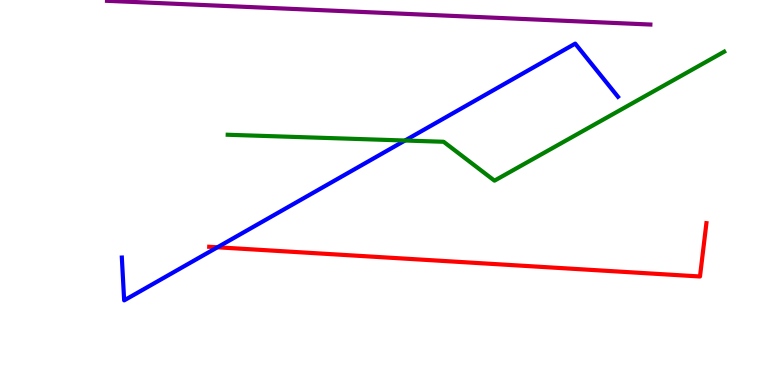[{'lines': ['blue', 'red'], 'intersections': [{'x': 2.81, 'y': 3.58}]}, {'lines': ['green', 'red'], 'intersections': []}, {'lines': ['purple', 'red'], 'intersections': []}, {'lines': ['blue', 'green'], 'intersections': [{'x': 5.23, 'y': 6.35}]}, {'lines': ['blue', 'purple'], 'intersections': []}, {'lines': ['green', 'purple'], 'intersections': []}]